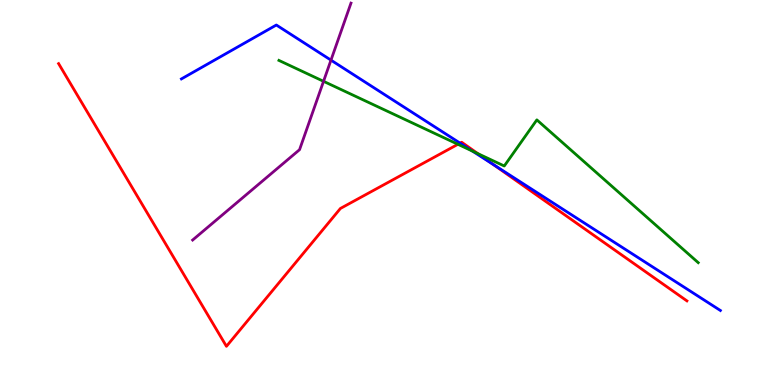[{'lines': ['blue', 'red'], 'intersections': [{'x': 5.94, 'y': 6.28}, {'x': 6.36, 'y': 5.73}]}, {'lines': ['green', 'red'], 'intersections': [{'x': 5.91, 'y': 6.25}, {'x': 6.17, 'y': 6.01}]}, {'lines': ['purple', 'red'], 'intersections': []}, {'lines': ['blue', 'green'], 'intersections': [{'x': 6.1, 'y': 6.08}]}, {'lines': ['blue', 'purple'], 'intersections': [{'x': 4.27, 'y': 8.44}]}, {'lines': ['green', 'purple'], 'intersections': [{'x': 4.17, 'y': 7.89}]}]